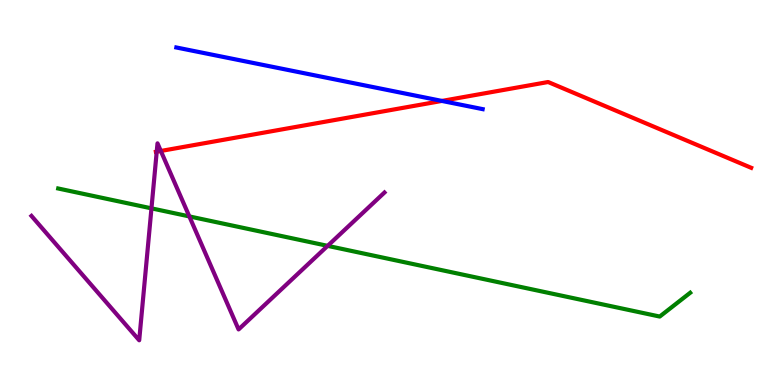[{'lines': ['blue', 'red'], 'intersections': [{'x': 5.7, 'y': 7.38}]}, {'lines': ['green', 'red'], 'intersections': []}, {'lines': ['purple', 'red'], 'intersections': [{'x': 2.02, 'y': 6.06}, {'x': 2.08, 'y': 6.08}]}, {'lines': ['blue', 'green'], 'intersections': []}, {'lines': ['blue', 'purple'], 'intersections': []}, {'lines': ['green', 'purple'], 'intersections': [{'x': 1.95, 'y': 4.59}, {'x': 2.44, 'y': 4.38}, {'x': 4.23, 'y': 3.61}]}]